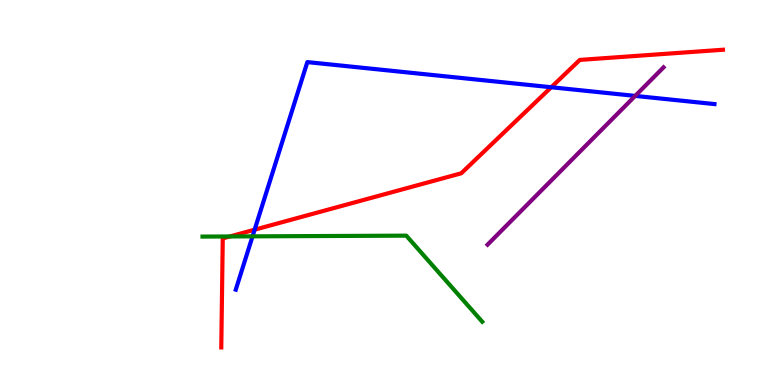[{'lines': ['blue', 'red'], 'intersections': [{'x': 3.29, 'y': 4.03}, {'x': 7.11, 'y': 7.73}]}, {'lines': ['green', 'red'], 'intersections': [{'x': 2.97, 'y': 3.86}]}, {'lines': ['purple', 'red'], 'intersections': []}, {'lines': ['blue', 'green'], 'intersections': [{'x': 3.26, 'y': 3.86}]}, {'lines': ['blue', 'purple'], 'intersections': [{'x': 8.2, 'y': 7.51}]}, {'lines': ['green', 'purple'], 'intersections': []}]